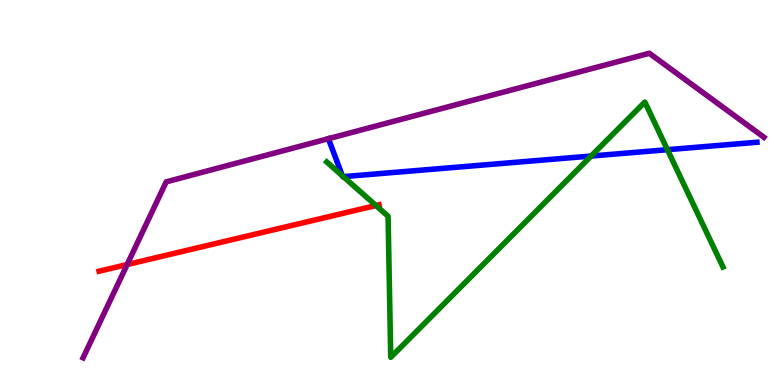[{'lines': ['blue', 'red'], 'intersections': []}, {'lines': ['green', 'red'], 'intersections': [{'x': 4.85, 'y': 4.66}]}, {'lines': ['purple', 'red'], 'intersections': [{'x': 1.64, 'y': 3.13}]}, {'lines': ['blue', 'green'], 'intersections': [{'x': 4.42, 'y': 5.43}, {'x': 4.43, 'y': 5.41}, {'x': 7.63, 'y': 5.95}, {'x': 8.61, 'y': 6.11}]}, {'lines': ['blue', 'purple'], 'intersections': []}, {'lines': ['green', 'purple'], 'intersections': []}]